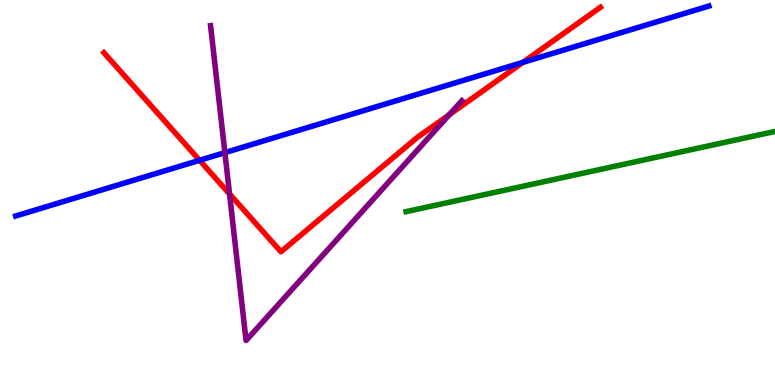[{'lines': ['blue', 'red'], 'intersections': [{'x': 2.58, 'y': 5.84}, {'x': 6.75, 'y': 8.38}]}, {'lines': ['green', 'red'], 'intersections': []}, {'lines': ['purple', 'red'], 'intersections': [{'x': 2.96, 'y': 4.96}, {'x': 5.8, 'y': 7.02}]}, {'lines': ['blue', 'green'], 'intersections': []}, {'lines': ['blue', 'purple'], 'intersections': [{'x': 2.9, 'y': 6.04}]}, {'lines': ['green', 'purple'], 'intersections': []}]